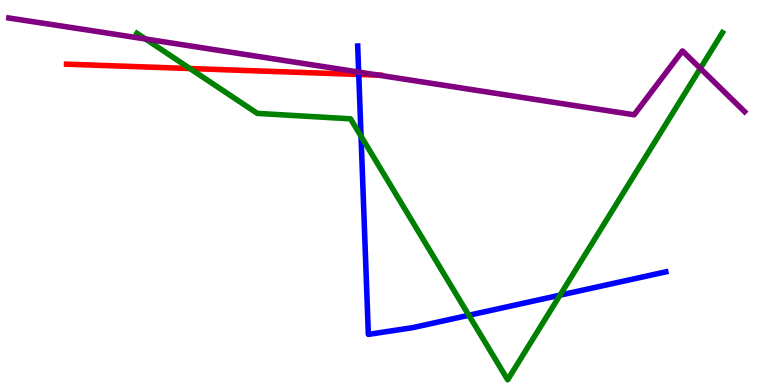[{'lines': ['blue', 'red'], 'intersections': [{'x': 4.63, 'y': 8.07}]}, {'lines': ['green', 'red'], 'intersections': [{'x': 2.45, 'y': 8.22}]}, {'lines': ['purple', 'red'], 'intersections': [{'x': 4.89, 'y': 8.05}]}, {'lines': ['blue', 'green'], 'intersections': [{'x': 4.66, 'y': 6.46}, {'x': 6.05, 'y': 1.81}, {'x': 7.23, 'y': 2.33}]}, {'lines': ['blue', 'purple'], 'intersections': [{'x': 4.63, 'y': 8.13}]}, {'lines': ['green', 'purple'], 'intersections': [{'x': 1.88, 'y': 8.99}, {'x': 9.04, 'y': 8.22}]}]